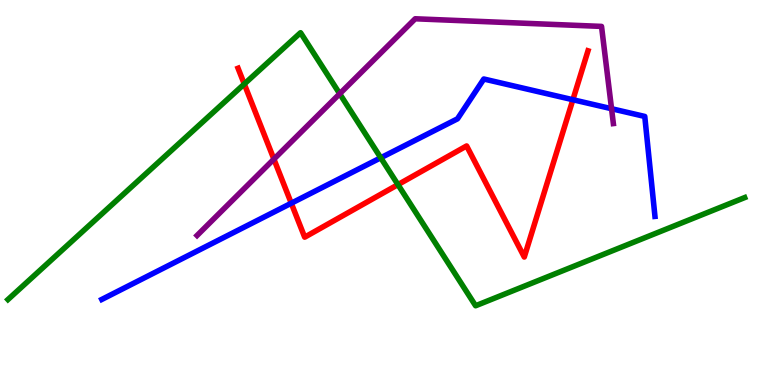[{'lines': ['blue', 'red'], 'intersections': [{'x': 3.76, 'y': 4.72}, {'x': 7.39, 'y': 7.41}]}, {'lines': ['green', 'red'], 'intersections': [{'x': 3.15, 'y': 7.82}, {'x': 5.13, 'y': 5.2}]}, {'lines': ['purple', 'red'], 'intersections': [{'x': 3.53, 'y': 5.87}]}, {'lines': ['blue', 'green'], 'intersections': [{'x': 4.91, 'y': 5.9}]}, {'lines': ['blue', 'purple'], 'intersections': [{'x': 7.89, 'y': 7.18}]}, {'lines': ['green', 'purple'], 'intersections': [{'x': 4.38, 'y': 7.56}]}]